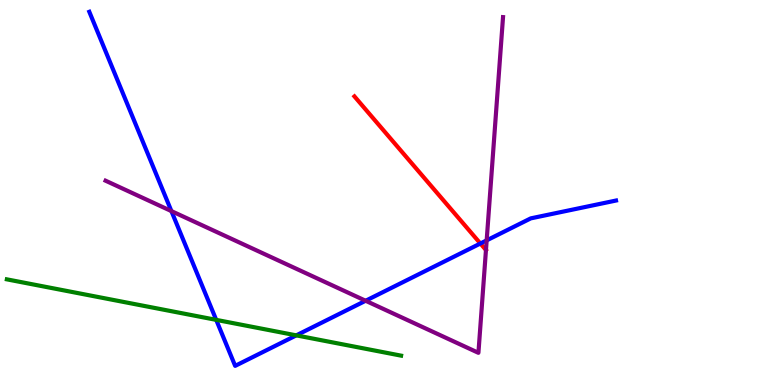[{'lines': ['blue', 'red'], 'intersections': [{'x': 6.2, 'y': 3.68}]}, {'lines': ['green', 'red'], 'intersections': []}, {'lines': ['purple', 'red'], 'intersections': []}, {'lines': ['blue', 'green'], 'intersections': [{'x': 2.79, 'y': 1.69}, {'x': 3.82, 'y': 1.29}]}, {'lines': ['blue', 'purple'], 'intersections': [{'x': 2.21, 'y': 4.52}, {'x': 4.72, 'y': 2.19}, {'x': 6.28, 'y': 3.76}]}, {'lines': ['green', 'purple'], 'intersections': []}]